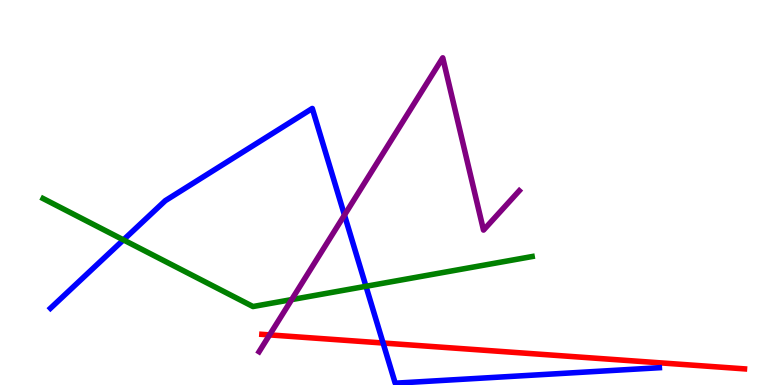[{'lines': ['blue', 'red'], 'intersections': [{'x': 4.94, 'y': 1.09}]}, {'lines': ['green', 'red'], 'intersections': []}, {'lines': ['purple', 'red'], 'intersections': [{'x': 3.48, 'y': 1.3}]}, {'lines': ['blue', 'green'], 'intersections': [{'x': 1.59, 'y': 3.77}, {'x': 4.72, 'y': 2.56}]}, {'lines': ['blue', 'purple'], 'intersections': [{'x': 4.44, 'y': 4.41}]}, {'lines': ['green', 'purple'], 'intersections': [{'x': 3.76, 'y': 2.22}]}]